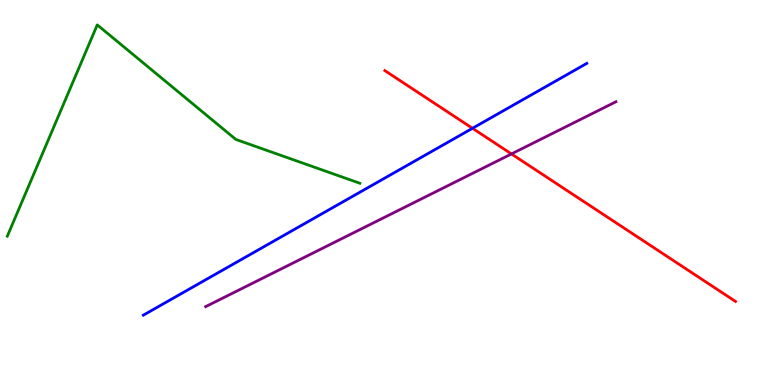[{'lines': ['blue', 'red'], 'intersections': [{'x': 6.1, 'y': 6.67}]}, {'lines': ['green', 'red'], 'intersections': []}, {'lines': ['purple', 'red'], 'intersections': [{'x': 6.6, 'y': 6.0}]}, {'lines': ['blue', 'green'], 'intersections': []}, {'lines': ['blue', 'purple'], 'intersections': []}, {'lines': ['green', 'purple'], 'intersections': []}]